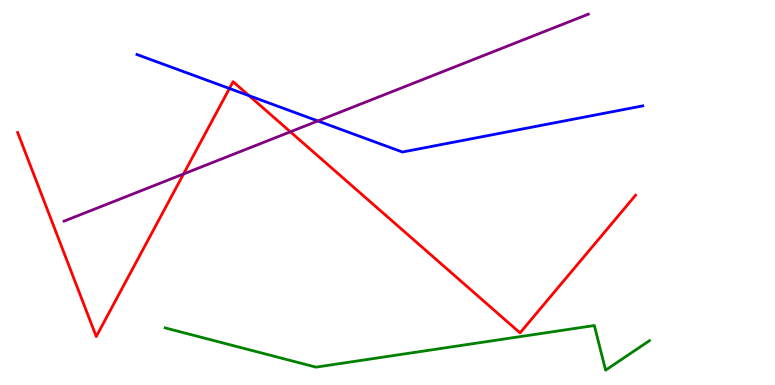[{'lines': ['blue', 'red'], 'intersections': [{'x': 2.96, 'y': 7.7}, {'x': 3.21, 'y': 7.51}]}, {'lines': ['green', 'red'], 'intersections': []}, {'lines': ['purple', 'red'], 'intersections': [{'x': 2.37, 'y': 5.48}, {'x': 3.75, 'y': 6.58}]}, {'lines': ['blue', 'green'], 'intersections': []}, {'lines': ['blue', 'purple'], 'intersections': [{'x': 4.1, 'y': 6.86}]}, {'lines': ['green', 'purple'], 'intersections': []}]